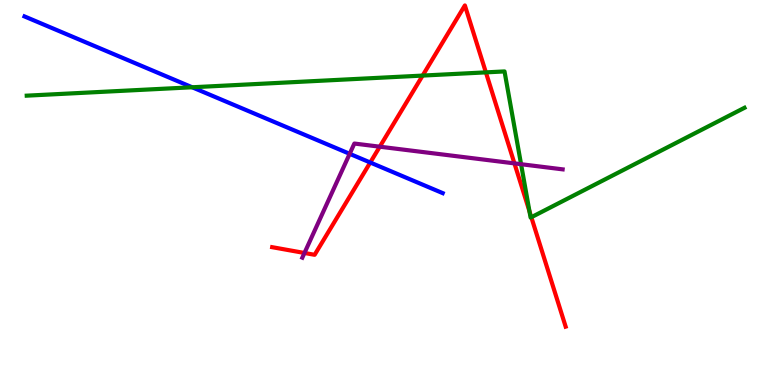[{'lines': ['blue', 'red'], 'intersections': [{'x': 4.78, 'y': 5.78}]}, {'lines': ['green', 'red'], 'intersections': [{'x': 5.45, 'y': 8.04}, {'x': 6.27, 'y': 8.12}, {'x': 6.83, 'y': 4.51}, {'x': 6.86, 'y': 4.36}]}, {'lines': ['purple', 'red'], 'intersections': [{'x': 3.93, 'y': 3.43}, {'x': 4.9, 'y': 6.19}, {'x': 6.64, 'y': 5.76}]}, {'lines': ['blue', 'green'], 'intersections': [{'x': 2.48, 'y': 7.73}]}, {'lines': ['blue', 'purple'], 'intersections': [{'x': 4.51, 'y': 6.0}]}, {'lines': ['green', 'purple'], 'intersections': [{'x': 6.72, 'y': 5.73}]}]